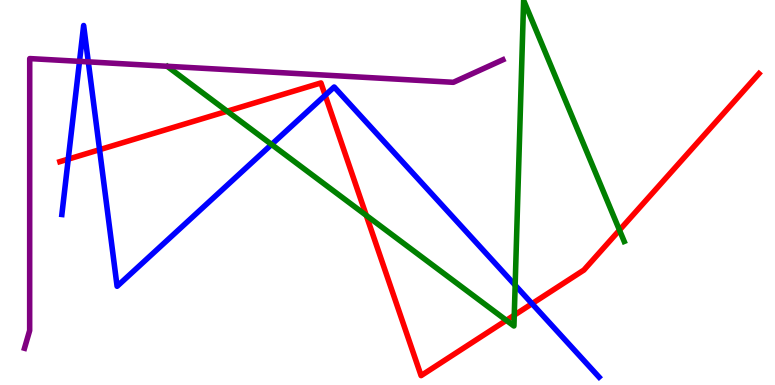[{'lines': ['blue', 'red'], 'intersections': [{'x': 0.881, 'y': 5.87}, {'x': 1.28, 'y': 6.11}, {'x': 4.2, 'y': 7.53}, {'x': 6.86, 'y': 2.11}]}, {'lines': ['green', 'red'], 'intersections': [{'x': 2.93, 'y': 7.11}, {'x': 4.73, 'y': 4.4}, {'x': 6.53, 'y': 1.68}, {'x': 6.64, 'y': 1.81}, {'x': 7.99, 'y': 4.02}]}, {'lines': ['purple', 'red'], 'intersections': []}, {'lines': ['blue', 'green'], 'intersections': [{'x': 3.5, 'y': 6.25}, {'x': 6.65, 'y': 2.59}]}, {'lines': ['blue', 'purple'], 'intersections': [{'x': 1.03, 'y': 8.41}, {'x': 1.14, 'y': 8.39}]}, {'lines': ['green', 'purple'], 'intersections': []}]